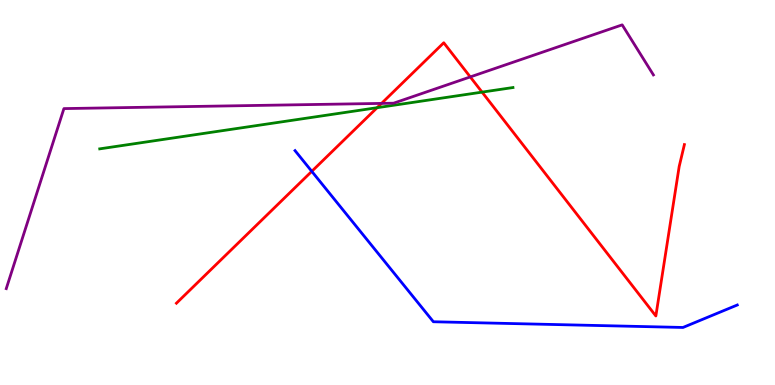[{'lines': ['blue', 'red'], 'intersections': [{'x': 4.02, 'y': 5.55}]}, {'lines': ['green', 'red'], 'intersections': [{'x': 4.87, 'y': 7.2}, {'x': 6.22, 'y': 7.61}]}, {'lines': ['purple', 'red'], 'intersections': [{'x': 4.92, 'y': 7.31}, {'x': 6.07, 'y': 8.0}]}, {'lines': ['blue', 'green'], 'intersections': []}, {'lines': ['blue', 'purple'], 'intersections': []}, {'lines': ['green', 'purple'], 'intersections': []}]